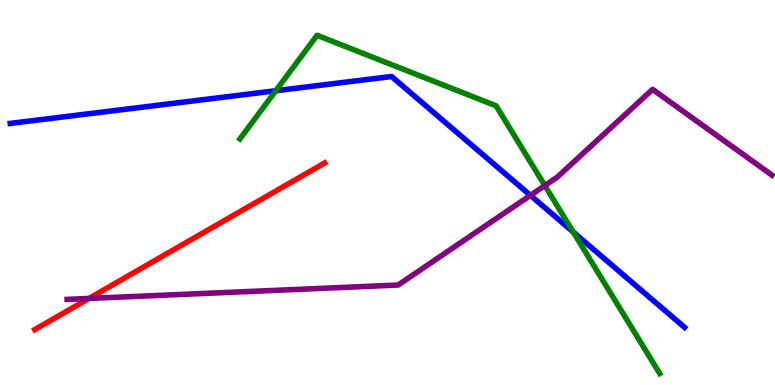[{'lines': ['blue', 'red'], 'intersections': []}, {'lines': ['green', 'red'], 'intersections': []}, {'lines': ['purple', 'red'], 'intersections': [{'x': 1.15, 'y': 2.25}]}, {'lines': ['blue', 'green'], 'intersections': [{'x': 3.56, 'y': 7.64}, {'x': 7.4, 'y': 3.97}]}, {'lines': ['blue', 'purple'], 'intersections': [{'x': 6.84, 'y': 4.93}]}, {'lines': ['green', 'purple'], 'intersections': [{'x': 7.03, 'y': 5.18}]}]